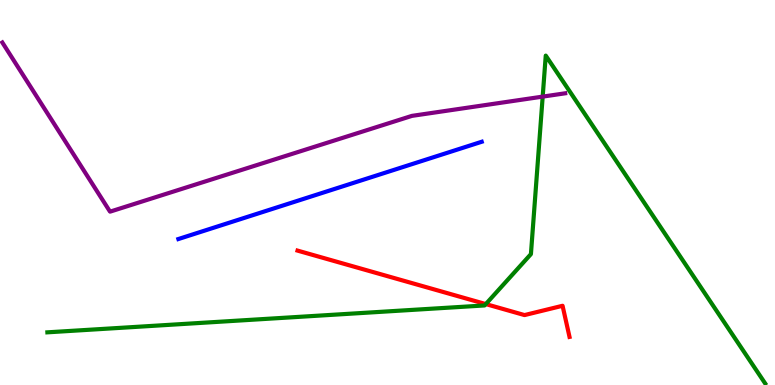[{'lines': ['blue', 'red'], 'intersections': []}, {'lines': ['green', 'red'], 'intersections': [{'x': 6.27, 'y': 2.1}]}, {'lines': ['purple', 'red'], 'intersections': []}, {'lines': ['blue', 'green'], 'intersections': []}, {'lines': ['blue', 'purple'], 'intersections': []}, {'lines': ['green', 'purple'], 'intersections': [{'x': 7.0, 'y': 7.49}]}]